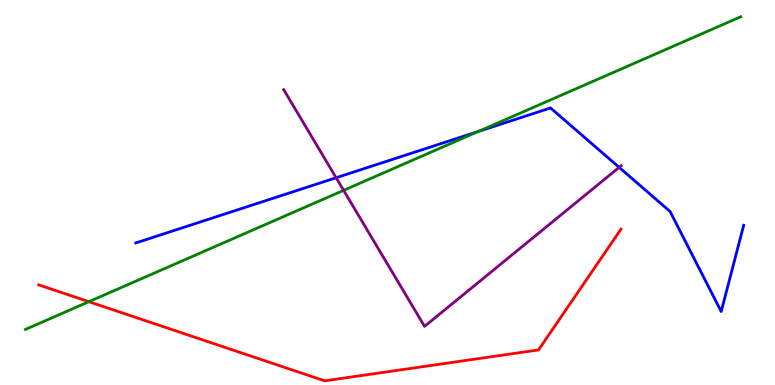[{'lines': ['blue', 'red'], 'intersections': []}, {'lines': ['green', 'red'], 'intersections': [{'x': 1.15, 'y': 2.16}]}, {'lines': ['purple', 'red'], 'intersections': []}, {'lines': ['blue', 'green'], 'intersections': [{'x': 6.17, 'y': 6.59}]}, {'lines': ['blue', 'purple'], 'intersections': [{'x': 4.34, 'y': 5.38}, {'x': 7.99, 'y': 5.65}]}, {'lines': ['green', 'purple'], 'intersections': [{'x': 4.43, 'y': 5.06}]}]